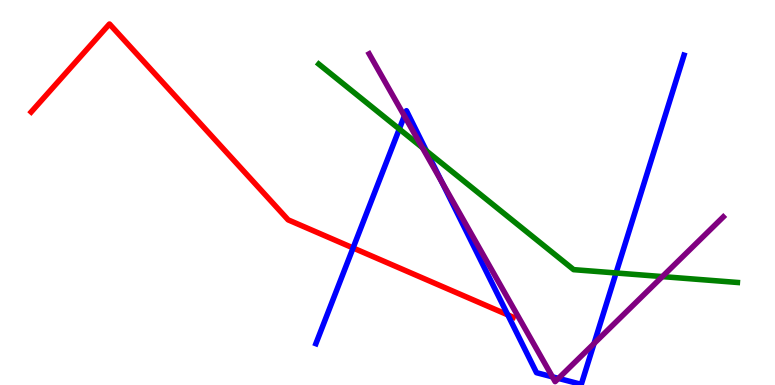[{'lines': ['blue', 'red'], 'intersections': [{'x': 4.56, 'y': 3.56}, {'x': 6.55, 'y': 1.82}]}, {'lines': ['green', 'red'], 'intersections': []}, {'lines': ['purple', 'red'], 'intersections': []}, {'lines': ['blue', 'green'], 'intersections': [{'x': 5.15, 'y': 6.65}, {'x': 5.5, 'y': 6.08}, {'x': 7.95, 'y': 2.91}]}, {'lines': ['blue', 'purple'], 'intersections': [{'x': 5.22, 'y': 6.99}, {'x': 5.7, 'y': 5.28}, {'x': 7.13, 'y': 0.212}, {'x': 7.21, 'y': 0.171}, {'x': 7.66, 'y': 1.08}]}, {'lines': ['green', 'purple'], 'intersections': [{'x': 5.45, 'y': 6.16}, {'x': 8.55, 'y': 2.82}]}]